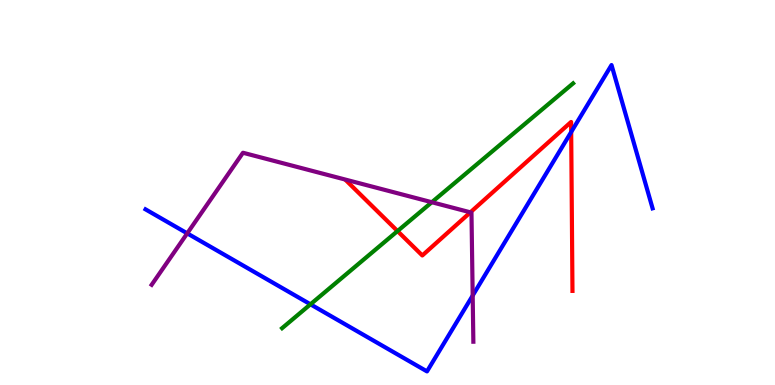[{'lines': ['blue', 'red'], 'intersections': [{'x': 7.37, 'y': 6.57}]}, {'lines': ['green', 'red'], 'intersections': [{'x': 5.13, 'y': 4.0}]}, {'lines': ['purple', 'red'], 'intersections': [{'x': 6.07, 'y': 4.48}]}, {'lines': ['blue', 'green'], 'intersections': [{'x': 4.01, 'y': 2.1}]}, {'lines': ['blue', 'purple'], 'intersections': [{'x': 2.42, 'y': 3.94}, {'x': 6.1, 'y': 2.32}]}, {'lines': ['green', 'purple'], 'intersections': [{'x': 5.57, 'y': 4.75}]}]